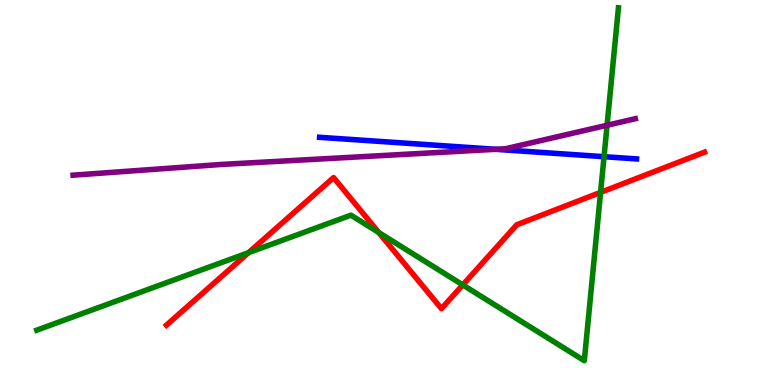[{'lines': ['blue', 'red'], 'intersections': []}, {'lines': ['green', 'red'], 'intersections': [{'x': 3.21, 'y': 3.44}, {'x': 4.89, 'y': 3.96}, {'x': 5.97, 'y': 2.6}, {'x': 7.75, 'y': 5.0}]}, {'lines': ['purple', 'red'], 'intersections': []}, {'lines': ['blue', 'green'], 'intersections': [{'x': 7.79, 'y': 5.93}]}, {'lines': ['blue', 'purple'], 'intersections': [{'x': 6.39, 'y': 6.12}]}, {'lines': ['green', 'purple'], 'intersections': [{'x': 7.83, 'y': 6.75}]}]